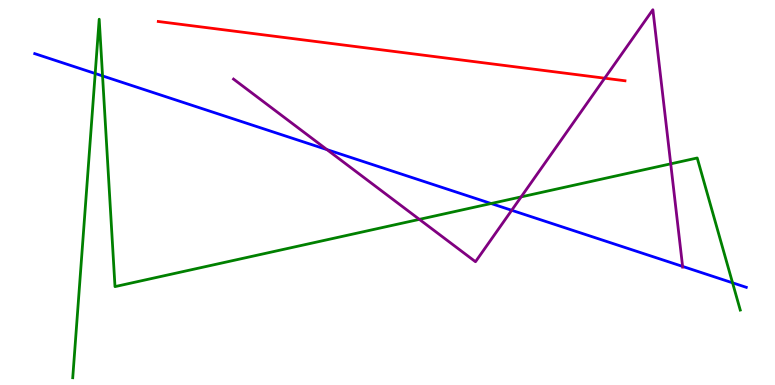[{'lines': ['blue', 'red'], 'intersections': []}, {'lines': ['green', 'red'], 'intersections': []}, {'lines': ['purple', 'red'], 'intersections': [{'x': 7.8, 'y': 7.97}]}, {'lines': ['blue', 'green'], 'intersections': [{'x': 1.23, 'y': 8.09}, {'x': 1.32, 'y': 8.03}, {'x': 6.34, 'y': 4.71}, {'x': 9.45, 'y': 2.65}]}, {'lines': ['blue', 'purple'], 'intersections': [{'x': 4.22, 'y': 6.11}, {'x': 6.6, 'y': 4.54}, {'x': 8.81, 'y': 3.08}]}, {'lines': ['green', 'purple'], 'intersections': [{'x': 5.41, 'y': 4.3}, {'x': 6.72, 'y': 4.89}, {'x': 8.65, 'y': 5.74}]}]